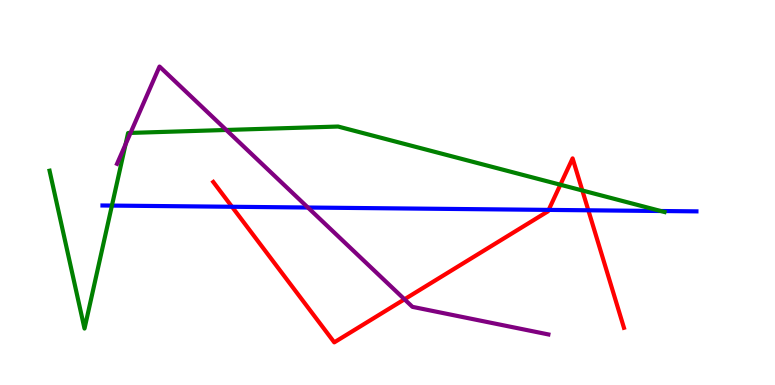[{'lines': ['blue', 'red'], 'intersections': [{'x': 2.99, 'y': 4.63}, {'x': 7.08, 'y': 4.55}, {'x': 7.59, 'y': 4.54}]}, {'lines': ['green', 'red'], 'intersections': [{'x': 7.23, 'y': 5.2}, {'x': 7.51, 'y': 5.05}]}, {'lines': ['purple', 'red'], 'intersections': [{'x': 5.22, 'y': 2.23}]}, {'lines': ['blue', 'green'], 'intersections': [{'x': 1.44, 'y': 4.66}, {'x': 8.53, 'y': 4.52}]}, {'lines': ['blue', 'purple'], 'intersections': [{'x': 3.97, 'y': 4.61}]}, {'lines': ['green', 'purple'], 'intersections': [{'x': 1.62, 'y': 6.25}, {'x': 1.68, 'y': 6.55}, {'x': 2.92, 'y': 6.62}]}]